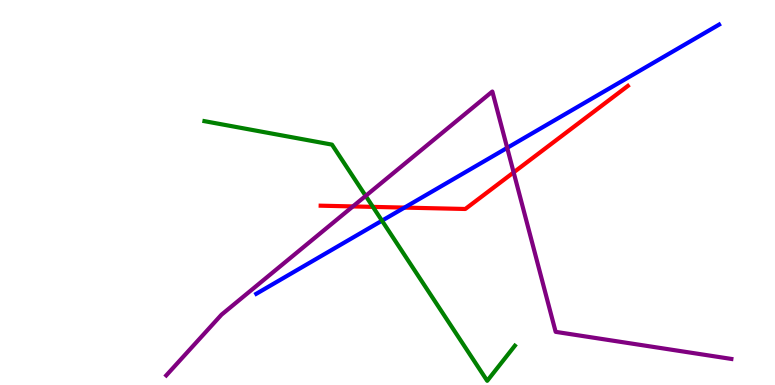[{'lines': ['blue', 'red'], 'intersections': [{'x': 5.22, 'y': 4.61}]}, {'lines': ['green', 'red'], 'intersections': [{'x': 4.81, 'y': 4.63}]}, {'lines': ['purple', 'red'], 'intersections': [{'x': 4.55, 'y': 4.64}, {'x': 6.63, 'y': 5.52}]}, {'lines': ['blue', 'green'], 'intersections': [{'x': 4.93, 'y': 4.27}]}, {'lines': ['blue', 'purple'], 'intersections': [{'x': 6.54, 'y': 6.16}]}, {'lines': ['green', 'purple'], 'intersections': [{'x': 4.72, 'y': 4.91}]}]